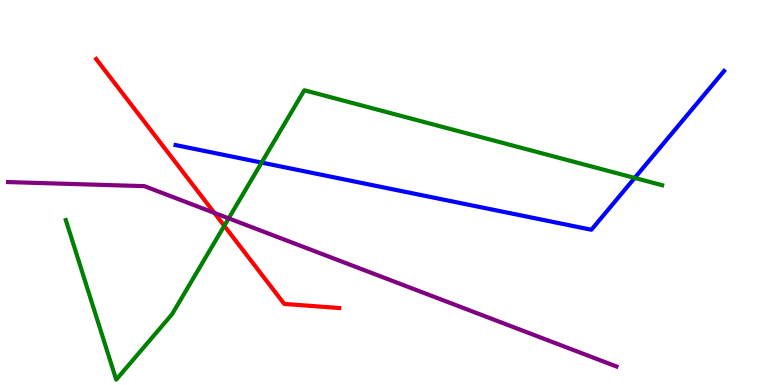[{'lines': ['blue', 'red'], 'intersections': []}, {'lines': ['green', 'red'], 'intersections': [{'x': 2.89, 'y': 4.13}]}, {'lines': ['purple', 'red'], 'intersections': [{'x': 2.77, 'y': 4.47}]}, {'lines': ['blue', 'green'], 'intersections': [{'x': 3.38, 'y': 5.78}, {'x': 8.19, 'y': 5.38}]}, {'lines': ['blue', 'purple'], 'intersections': []}, {'lines': ['green', 'purple'], 'intersections': [{'x': 2.95, 'y': 4.33}]}]